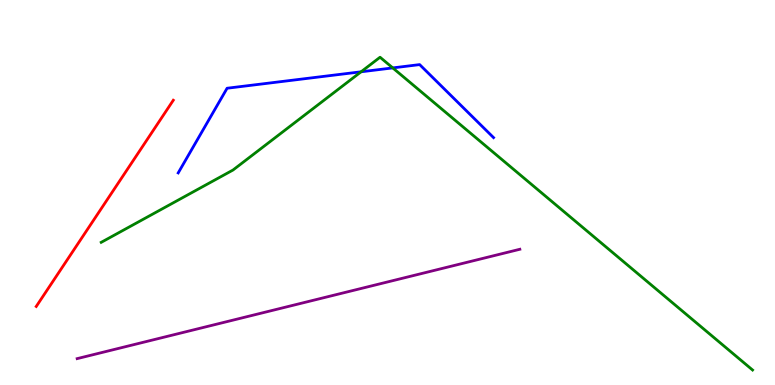[{'lines': ['blue', 'red'], 'intersections': []}, {'lines': ['green', 'red'], 'intersections': []}, {'lines': ['purple', 'red'], 'intersections': []}, {'lines': ['blue', 'green'], 'intersections': [{'x': 4.66, 'y': 8.14}, {'x': 5.07, 'y': 8.24}]}, {'lines': ['blue', 'purple'], 'intersections': []}, {'lines': ['green', 'purple'], 'intersections': []}]